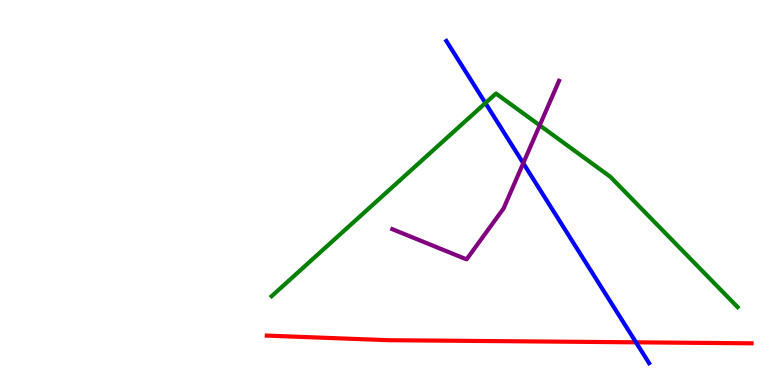[{'lines': ['blue', 'red'], 'intersections': [{'x': 8.21, 'y': 1.11}]}, {'lines': ['green', 'red'], 'intersections': []}, {'lines': ['purple', 'red'], 'intersections': []}, {'lines': ['blue', 'green'], 'intersections': [{'x': 6.26, 'y': 7.32}]}, {'lines': ['blue', 'purple'], 'intersections': [{'x': 6.75, 'y': 5.76}]}, {'lines': ['green', 'purple'], 'intersections': [{'x': 6.96, 'y': 6.74}]}]